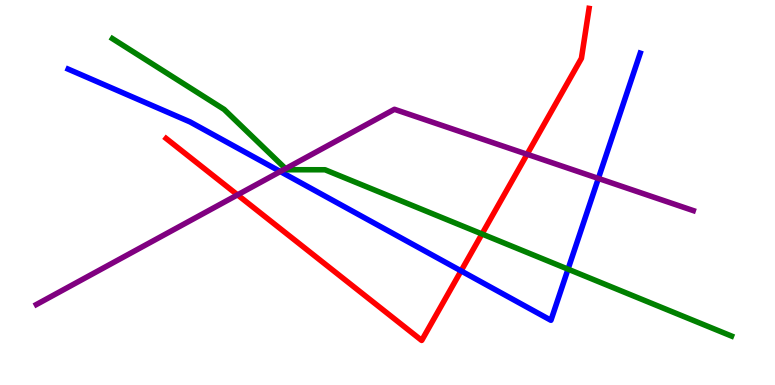[{'lines': ['blue', 'red'], 'intersections': [{'x': 5.95, 'y': 2.96}]}, {'lines': ['green', 'red'], 'intersections': [{'x': 6.22, 'y': 3.92}]}, {'lines': ['purple', 'red'], 'intersections': [{'x': 3.06, 'y': 4.94}, {'x': 6.8, 'y': 5.99}]}, {'lines': ['blue', 'green'], 'intersections': [{'x': 7.33, 'y': 3.01}]}, {'lines': ['blue', 'purple'], 'intersections': [{'x': 3.62, 'y': 5.54}, {'x': 7.72, 'y': 5.37}]}, {'lines': ['green', 'purple'], 'intersections': [{'x': 3.68, 'y': 5.62}]}]